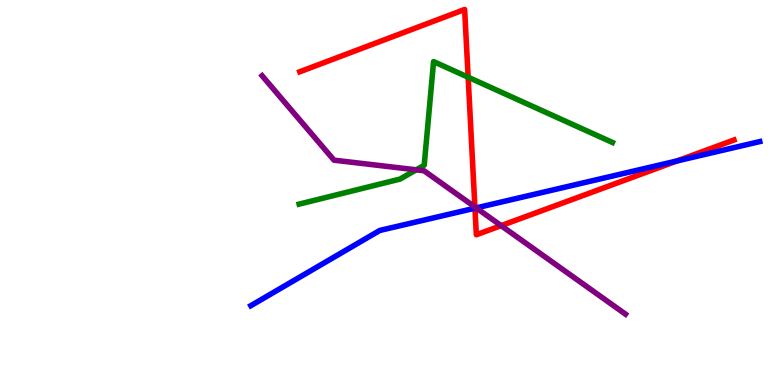[{'lines': ['blue', 'red'], 'intersections': [{'x': 6.13, 'y': 4.59}, {'x': 8.74, 'y': 5.82}]}, {'lines': ['green', 'red'], 'intersections': [{'x': 6.04, 'y': 7.99}]}, {'lines': ['purple', 'red'], 'intersections': [{'x': 6.13, 'y': 4.62}, {'x': 6.47, 'y': 4.14}]}, {'lines': ['blue', 'green'], 'intersections': []}, {'lines': ['blue', 'purple'], 'intersections': [{'x': 6.14, 'y': 4.6}]}, {'lines': ['green', 'purple'], 'intersections': [{'x': 5.37, 'y': 5.59}]}]